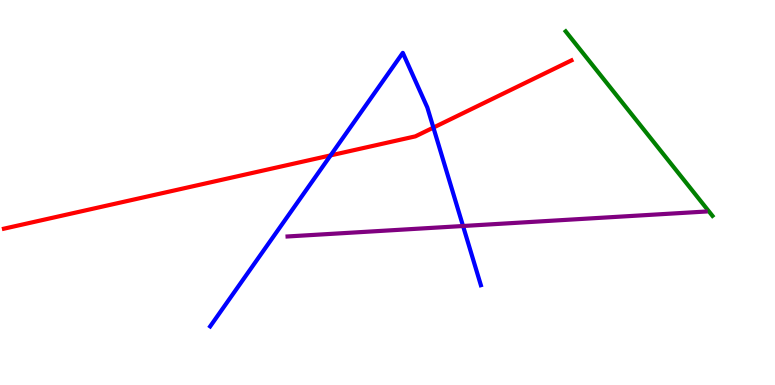[{'lines': ['blue', 'red'], 'intersections': [{'x': 4.27, 'y': 5.96}, {'x': 5.59, 'y': 6.69}]}, {'lines': ['green', 'red'], 'intersections': []}, {'lines': ['purple', 'red'], 'intersections': []}, {'lines': ['blue', 'green'], 'intersections': []}, {'lines': ['blue', 'purple'], 'intersections': [{'x': 5.97, 'y': 4.13}]}, {'lines': ['green', 'purple'], 'intersections': []}]